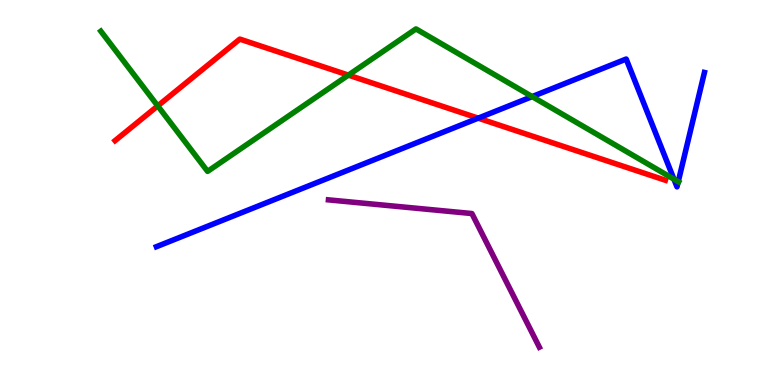[{'lines': ['blue', 'red'], 'intersections': [{'x': 6.17, 'y': 6.93}]}, {'lines': ['green', 'red'], 'intersections': [{'x': 2.04, 'y': 7.25}, {'x': 4.5, 'y': 8.05}]}, {'lines': ['purple', 'red'], 'intersections': []}, {'lines': ['blue', 'green'], 'intersections': [{'x': 6.87, 'y': 7.49}, {'x': 8.7, 'y': 5.35}, {'x': 8.75, 'y': 5.28}]}, {'lines': ['blue', 'purple'], 'intersections': []}, {'lines': ['green', 'purple'], 'intersections': []}]